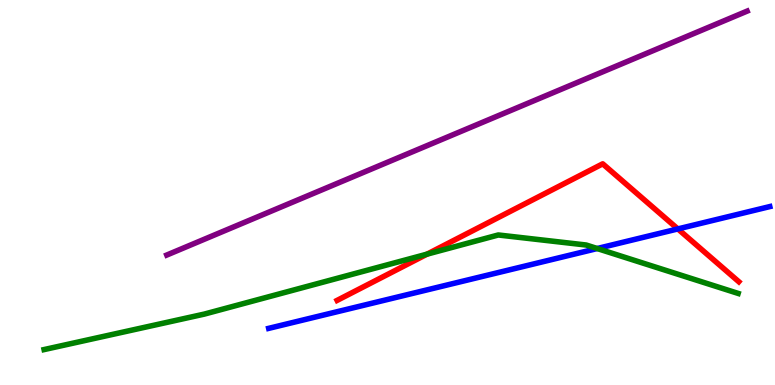[{'lines': ['blue', 'red'], 'intersections': [{'x': 8.75, 'y': 4.05}]}, {'lines': ['green', 'red'], 'intersections': [{'x': 5.51, 'y': 3.4}]}, {'lines': ['purple', 'red'], 'intersections': []}, {'lines': ['blue', 'green'], 'intersections': [{'x': 7.71, 'y': 3.54}]}, {'lines': ['blue', 'purple'], 'intersections': []}, {'lines': ['green', 'purple'], 'intersections': []}]